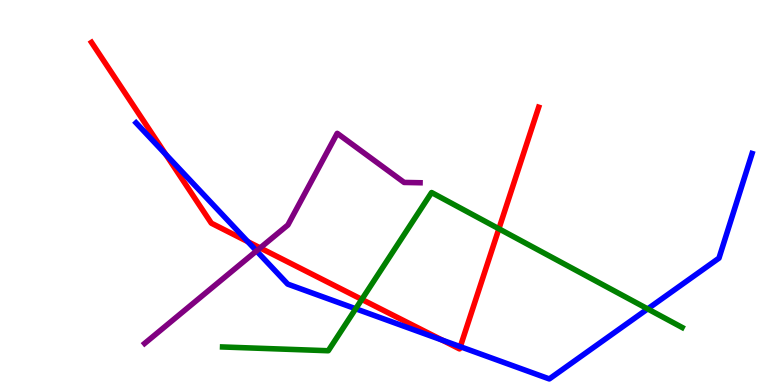[{'lines': ['blue', 'red'], 'intersections': [{'x': 2.14, 'y': 5.99}, {'x': 3.2, 'y': 3.72}, {'x': 5.71, 'y': 1.17}, {'x': 5.94, 'y': 0.996}]}, {'lines': ['green', 'red'], 'intersections': [{'x': 4.67, 'y': 2.22}, {'x': 6.44, 'y': 4.06}]}, {'lines': ['purple', 'red'], 'intersections': [{'x': 3.36, 'y': 3.56}]}, {'lines': ['blue', 'green'], 'intersections': [{'x': 4.59, 'y': 1.98}, {'x': 8.36, 'y': 1.98}]}, {'lines': ['blue', 'purple'], 'intersections': [{'x': 3.31, 'y': 3.48}]}, {'lines': ['green', 'purple'], 'intersections': []}]